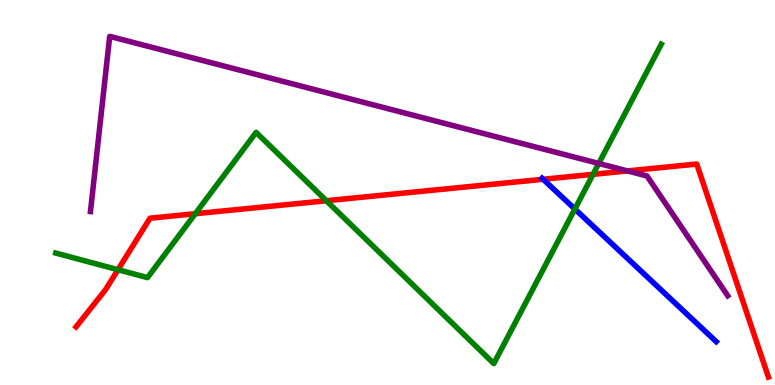[{'lines': ['blue', 'red'], 'intersections': [{'x': 7.01, 'y': 5.34}]}, {'lines': ['green', 'red'], 'intersections': [{'x': 1.52, 'y': 2.99}, {'x': 2.52, 'y': 4.45}, {'x': 4.21, 'y': 4.79}, {'x': 7.65, 'y': 5.47}]}, {'lines': ['purple', 'red'], 'intersections': [{'x': 8.1, 'y': 5.56}]}, {'lines': ['blue', 'green'], 'intersections': [{'x': 7.42, 'y': 4.57}]}, {'lines': ['blue', 'purple'], 'intersections': []}, {'lines': ['green', 'purple'], 'intersections': [{'x': 7.73, 'y': 5.75}]}]